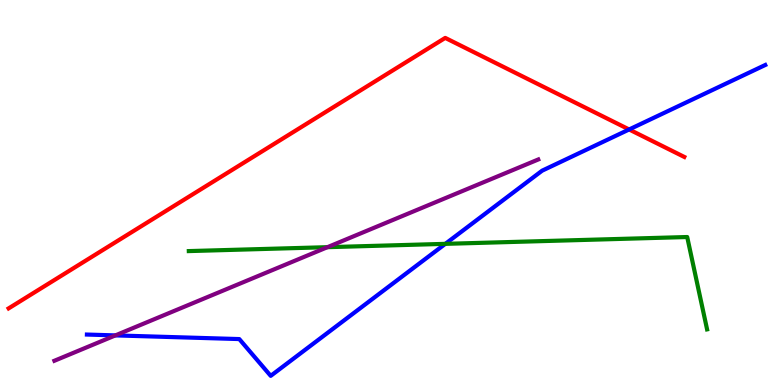[{'lines': ['blue', 'red'], 'intersections': [{'x': 8.12, 'y': 6.64}]}, {'lines': ['green', 'red'], 'intersections': []}, {'lines': ['purple', 'red'], 'intersections': []}, {'lines': ['blue', 'green'], 'intersections': [{'x': 5.75, 'y': 3.67}]}, {'lines': ['blue', 'purple'], 'intersections': [{'x': 1.49, 'y': 1.29}]}, {'lines': ['green', 'purple'], 'intersections': [{'x': 4.23, 'y': 3.58}]}]